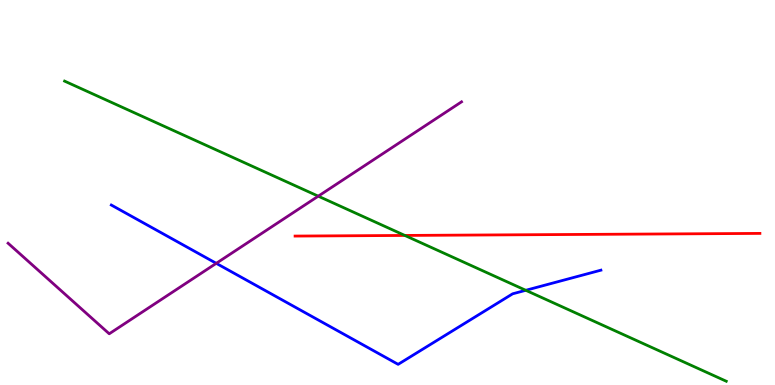[{'lines': ['blue', 'red'], 'intersections': []}, {'lines': ['green', 'red'], 'intersections': [{'x': 5.22, 'y': 3.88}]}, {'lines': ['purple', 'red'], 'intersections': []}, {'lines': ['blue', 'green'], 'intersections': [{'x': 6.78, 'y': 2.46}]}, {'lines': ['blue', 'purple'], 'intersections': [{'x': 2.79, 'y': 3.16}]}, {'lines': ['green', 'purple'], 'intersections': [{'x': 4.11, 'y': 4.9}]}]